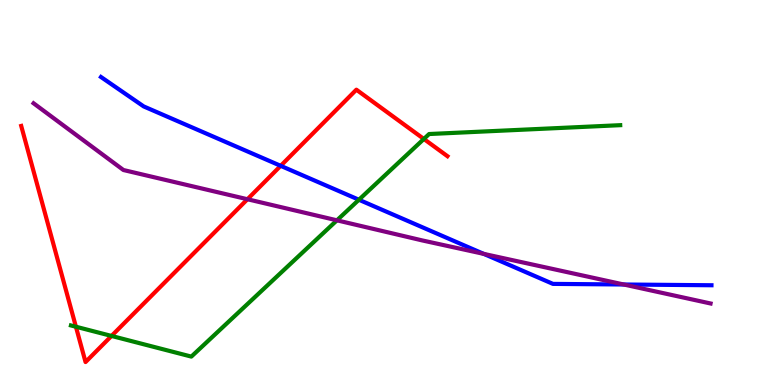[{'lines': ['blue', 'red'], 'intersections': [{'x': 3.62, 'y': 5.69}]}, {'lines': ['green', 'red'], 'intersections': [{'x': 0.98, 'y': 1.51}, {'x': 1.44, 'y': 1.27}, {'x': 5.47, 'y': 6.39}]}, {'lines': ['purple', 'red'], 'intersections': [{'x': 3.19, 'y': 4.82}]}, {'lines': ['blue', 'green'], 'intersections': [{'x': 4.63, 'y': 4.81}]}, {'lines': ['blue', 'purple'], 'intersections': [{'x': 6.24, 'y': 3.41}, {'x': 8.05, 'y': 2.61}]}, {'lines': ['green', 'purple'], 'intersections': [{'x': 4.35, 'y': 4.28}]}]